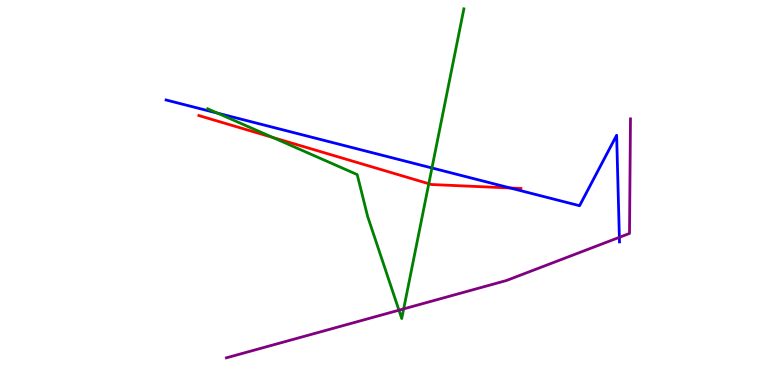[{'lines': ['blue', 'red'], 'intersections': [{'x': 6.58, 'y': 5.12}]}, {'lines': ['green', 'red'], 'intersections': [{'x': 3.52, 'y': 6.43}, {'x': 5.53, 'y': 5.23}]}, {'lines': ['purple', 'red'], 'intersections': []}, {'lines': ['blue', 'green'], 'intersections': [{'x': 2.81, 'y': 7.06}, {'x': 5.57, 'y': 5.64}]}, {'lines': ['blue', 'purple'], 'intersections': [{'x': 7.99, 'y': 3.84}]}, {'lines': ['green', 'purple'], 'intersections': [{'x': 5.15, 'y': 1.94}, {'x': 5.21, 'y': 1.98}]}]